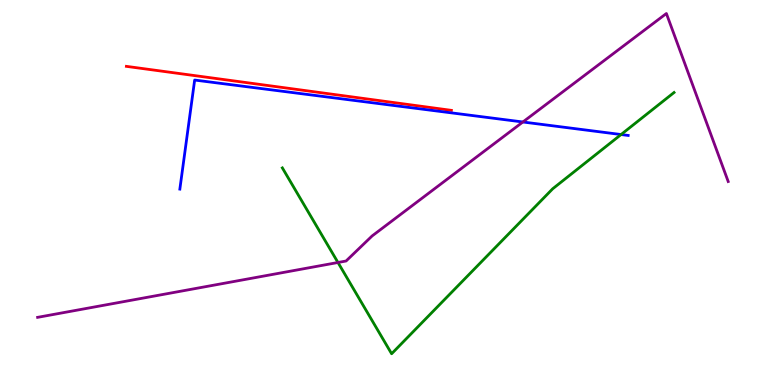[{'lines': ['blue', 'red'], 'intersections': []}, {'lines': ['green', 'red'], 'intersections': []}, {'lines': ['purple', 'red'], 'intersections': []}, {'lines': ['blue', 'green'], 'intersections': [{'x': 8.01, 'y': 6.51}]}, {'lines': ['blue', 'purple'], 'intersections': [{'x': 6.75, 'y': 6.83}]}, {'lines': ['green', 'purple'], 'intersections': [{'x': 4.36, 'y': 3.18}]}]